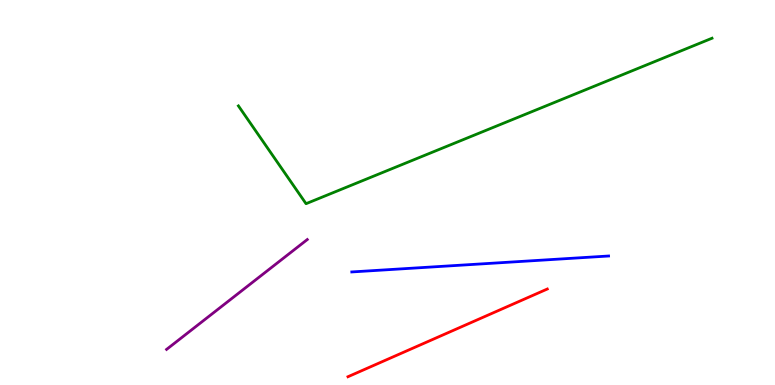[{'lines': ['blue', 'red'], 'intersections': []}, {'lines': ['green', 'red'], 'intersections': []}, {'lines': ['purple', 'red'], 'intersections': []}, {'lines': ['blue', 'green'], 'intersections': []}, {'lines': ['blue', 'purple'], 'intersections': []}, {'lines': ['green', 'purple'], 'intersections': []}]